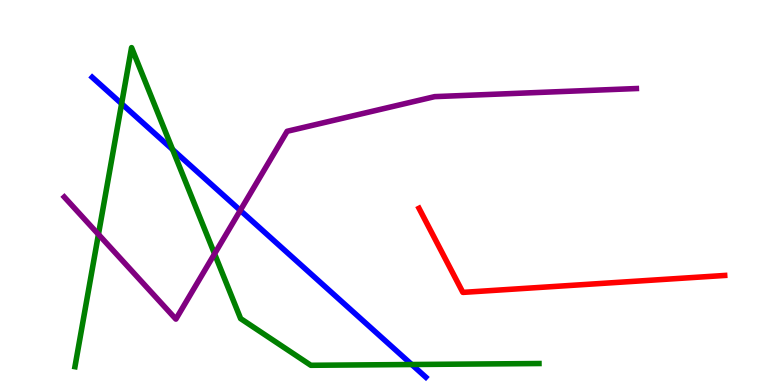[{'lines': ['blue', 'red'], 'intersections': []}, {'lines': ['green', 'red'], 'intersections': []}, {'lines': ['purple', 'red'], 'intersections': []}, {'lines': ['blue', 'green'], 'intersections': [{'x': 1.57, 'y': 7.31}, {'x': 2.23, 'y': 6.12}, {'x': 5.31, 'y': 0.532}]}, {'lines': ['blue', 'purple'], 'intersections': [{'x': 3.1, 'y': 4.54}]}, {'lines': ['green', 'purple'], 'intersections': [{'x': 1.27, 'y': 3.91}, {'x': 2.77, 'y': 3.41}]}]